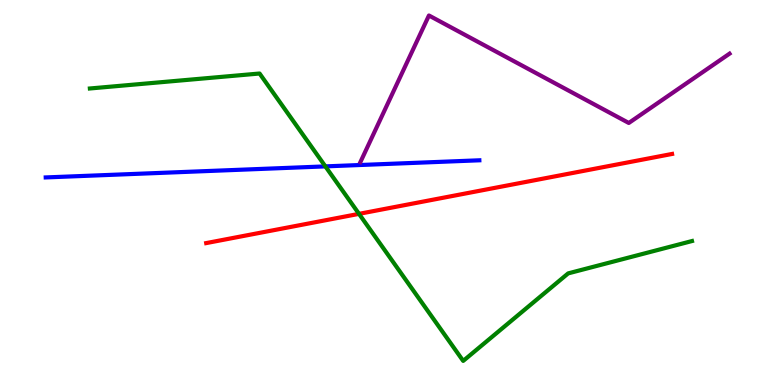[{'lines': ['blue', 'red'], 'intersections': []}, {'lines': ['green', 'red'], 'intersections': [{'x': 4.63, 'y': 4.45}]}, {'lines': ['purple', 'red'], 'intersections': []}, {'lines': ['blue', 'green'], 'intersections': [{'x': 4.2, 'y': 5.68}]}, {'lines': ['blue', 'purple'], 'intersections': []}, {'lines': ['green', 'purple'], 'intersections': []}]